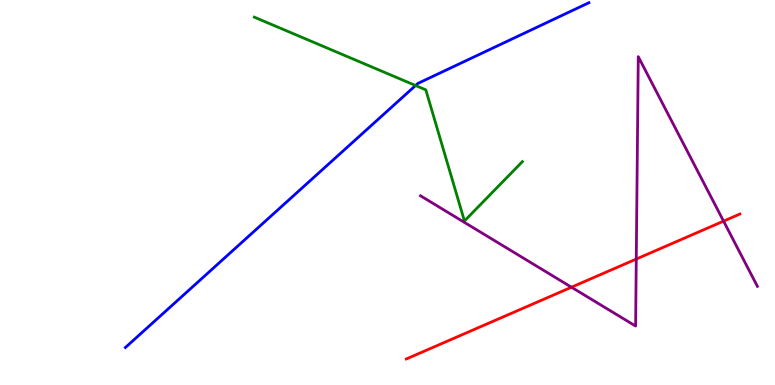[{'lines': ['blue', 'red'], 'intersections': []}, {'lines': ['green', 'red'], 'intersections': []}, {'lines': ['purple', 'red'], 'intersections': [{'x': 7.37, 'y': 2.54}, {'x': 8.21, 'y': 3.27}, {'x': 9.34, 'y': 4.26}]}, {'lines': ['blue', 'green'], 'intersections': [{'x': 5.36, 'y': 7.78}]}, {'lines': ['blue', 'purple'], 'intersections': []}, {'lines': ['green', 'purple'], 'intersections': []}]